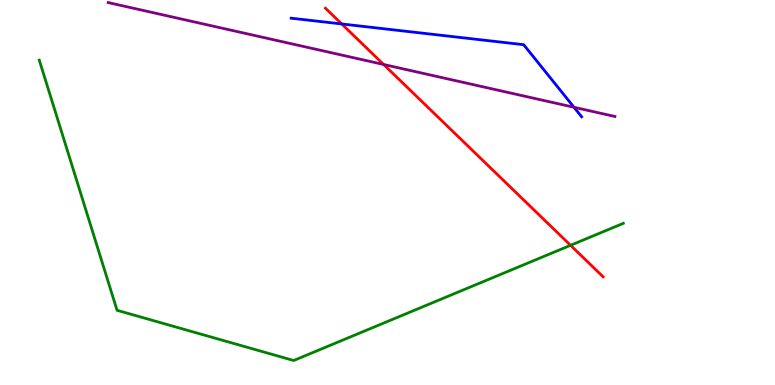[{'lines': ['blue', 'red'], 'intersections': [{'x': 4.41, 'y': 9.38}]}, {'lines': ['green', 'red'], 'intersections': [{'x': 7.36, 'y': 3.63}]}, {'lines': ['purple', 'red'], 'intersections': [{'x': 4.95, 'y': 8.33}]}, {'lines': ['blue', 'green'], 'intersections': []}, {'lines': ['blue', 'purple'], 'intersections': [{'x': 7.41, 'y': 7.21}]}, {'lines': ['green', 'purple'], 'intersections': []}]